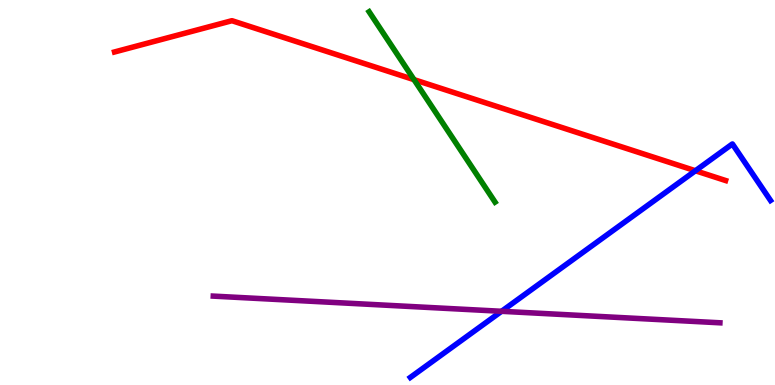[{'lines': ['blue', 'red'], 'intersections': [{'x': 8.97, 'y': 5.56}]}, {'lines': ['green', 'red'], 'intersections': [{'x': 5.34, 'y': 7.93}]}, {'lines': ['purple', 'red'], 'intersections': []}, {'lines': ['blue', 'green'], 'intersections': []}, {'lines': ['blue', 'purple'], 'intersections': [{'x': 6.47, 'y': 1.91}]}, {'lines': ['green', 'purple'], 'intersections': []}]